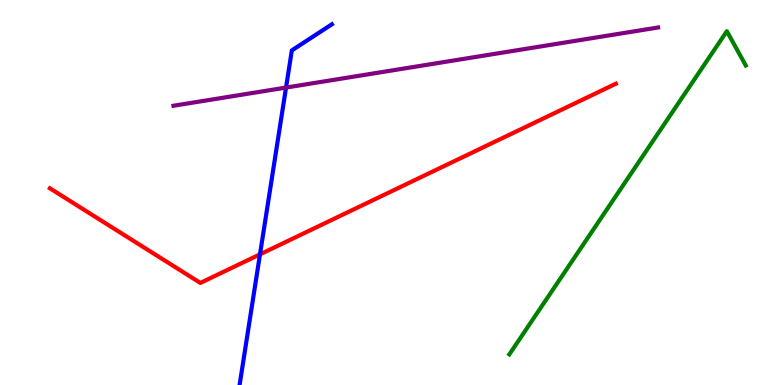[{'lines': ['blue', 'red'], 'intersections': [{'x': 3.35, 'y': 3.39}]}, {'lines': ['green', 'red'], 'intersections': []}, {'lines': ['purple', 'red'], 'intersections': []}, {'lines': ['blue', 'green'], 'intersections': []}, {'lines': ['blue', 'purple'], 'intersections': [{'x': 3.69, 'y': 7.73}]}, {'lines': ['green', 'purple'], 'intersections': []}]